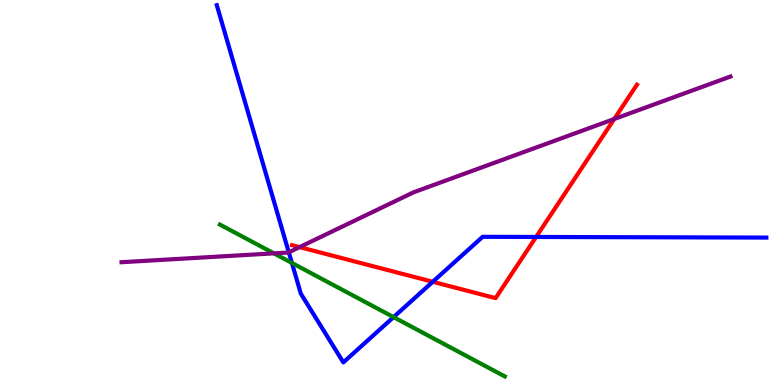[{'lines': ['blue', 'red'], 'intersections': [{'x': 5.58, 'y': 2.68}, {'x': 6.92, 'y': 3.85}]}, {'lines': ['green', 'red'], 'intersections': []}, {'lines': ['purple', 'red'], 'intersections': [{'x': 3.87, 'y': 3.58}, {'x': 7.93, 'y': 6.91}]}, {'lines': ['blue', 'green'], 'intersections': [{'x': 3.77, 'y': 3.17}, {'x': 5.08, 'y': 1.76}]}, {'lines': ['blue', 'purple'], 'intersections': [{'x': 3.73, 'y': 3.45}]}, {'lines': ['green', 'purple'], 'intersections': [{'x': 3.53, 'y': 3.42}]}]